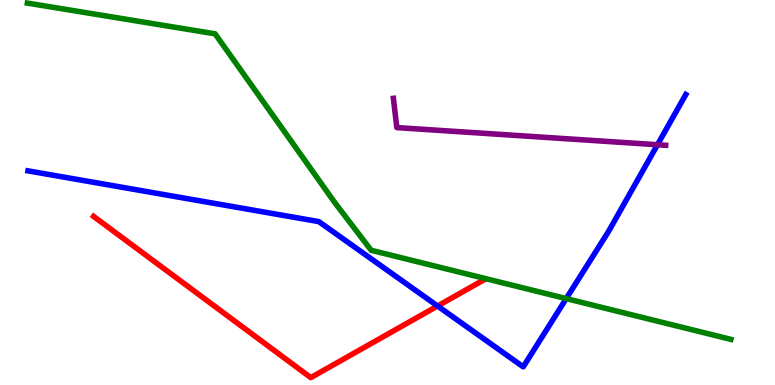[{'lines': ['blue', 'red'], 'intersections': [{'x': 5.65, 'y': 2.05}]}, {'lines': ['green', 'red'], 'intersections': []}, {'lines': ['purple', 'red'], 'intersections': []}, {'lines': ['blue', 'green'], 'intersections': [{'x': 7.31, 'y': 2.24}]}, {'lines': ['blue', 'purple'], 'intersections': [{'x': 8.48, 'y': 6.24}]}, {'lines': ['green', 'purple'], 'intersections': []}]